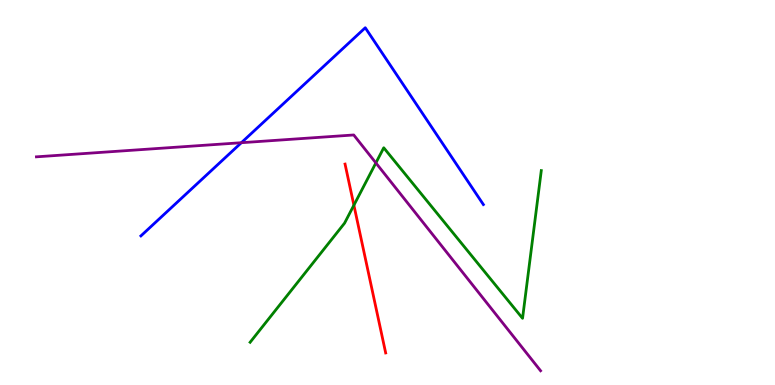[{'lines': ['blue', 'red'], 'intersections': []}, {'lines': ['green', 'red'], 'intersections': [{'x': 4.57, 'y': 4.67}]}, {'lines': ['purple', 'red'], 'intersections': []}, {'lines': ['blue', 'green'], 'intersections': []}, {'lines': ['blue', 'purple'], 'intersections': [{'x': 3.11, 'y': 6.29}]}, {'lines': ['green', 'purple'], 'intersections': [{'x': 4.85, 'y': 5.77}]}]